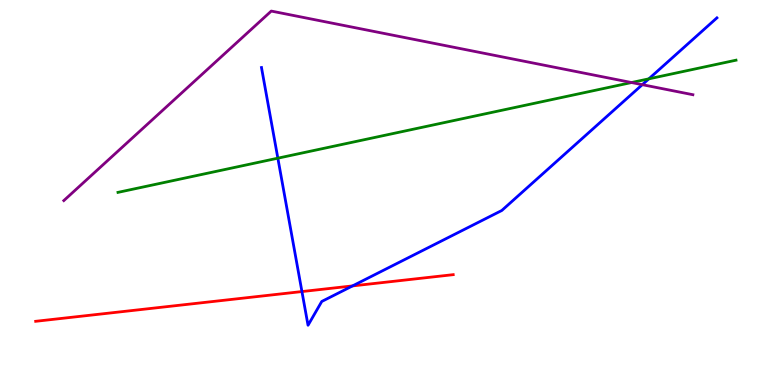[{'lines': ['blue', 'red'], 'intersections': [{'x': 3.9, 'y': 2.43}, {'x': 4.55, 'y': 2.57}]}, {'lines': ['green', 'red'], 'intersections': []}, {'lines': ['purple', 'red'], 'intersections': []}, {'lines': ['blue', 'green'], 'intersections': [{'x': 3.59, 'y': 5.89}, {'x': 8.37, 'y': 7.95}]}, {'lines': ['blue', 'purple'], 'intersections': [{'x': 8.29, 'y': 7.8}]}, {'lines': ['green', 'purple'], 'intersections': [{'x': 8.15, 'y': 7.86}]}]